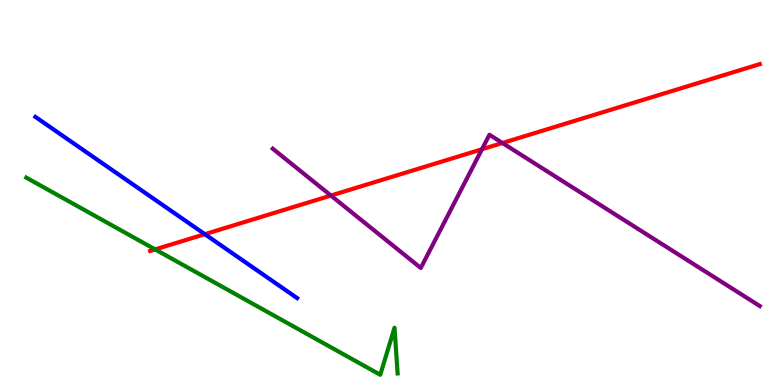[{'lines': ['blue', 'red'], 'intersections': [{'x': 2.64, 'y': 3.92}]}, {'lines': ['green', 'red'], 'intersections': [{'x': 2.0, 'y': 3.52}]}, {'lines': ['purple', 'red'], 'intersections': [{'x': 4.27, 'y': 4.92}, {'x': 6.22, 'y': 6.12}, {'x': 6.48, 'y': 6.29}]}, {'lines': ['blue', 'green'], 'intersections': []}, {'lines': ['blue', 'purple'], 'intersections': []}, {'lines': ['green', 'purple'], 'intersections': []}]